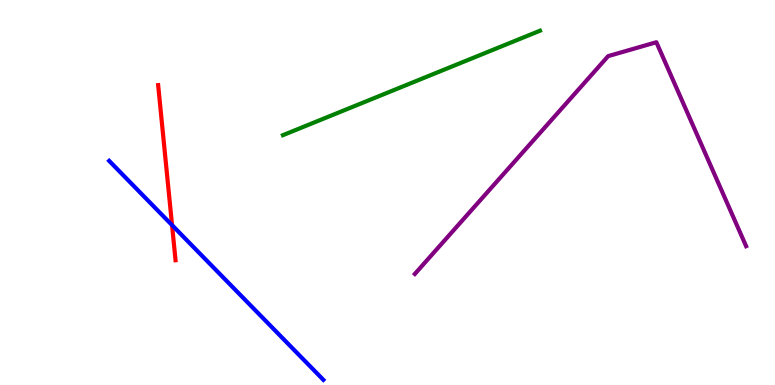[{'lines': ['blue', 'red'], 'intersections': [{'x': 2.22, 'y': 4.15}]}, {'lines': ['green', 'red'], 'intersections': []}, {'lines': ['purple', 'red'], 'intersections': []}, {'lines': ['blue', 'green'], 'intersections': []}, {'lines': ['blue', 'purple'], 'intersections': []}, {'lines': ['green', 'purple'], 'intersections': []}]